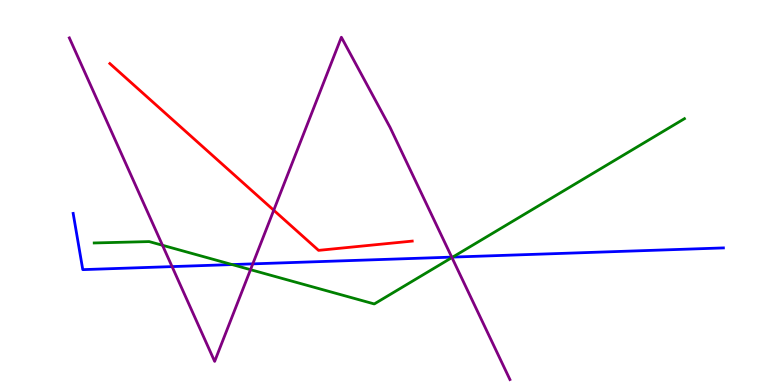[{'lines': ['blue', 'red'], 'intersections': []}, {'lines': ['green', 'red'], 'intersections': []}, {'lines': ['purple', 'red'], 'intersections': [{'x': 3.53, 'y': 4.54}]}, {'lines': ['blue', 'green'], 'intersections': [{'x': 3.0, 'y': 3.13}, {'x': 5.84, 'y': 3.32}]}, {'lines': ['blue', 'purple'], 'intersections': [{'x': 2.22, 'y': 3.08}, {'x': 3.26, 'y': 3.15}, {'x': 5.83, 'y': 3.32}]}, {'lines': ['green', 'purple'], 'intersections': [{'x': 2.1, 'y': 3.63}, {'x': 3.23, 'y': 3.0}, {'x': 5.83, 'y': 3.31}]}]